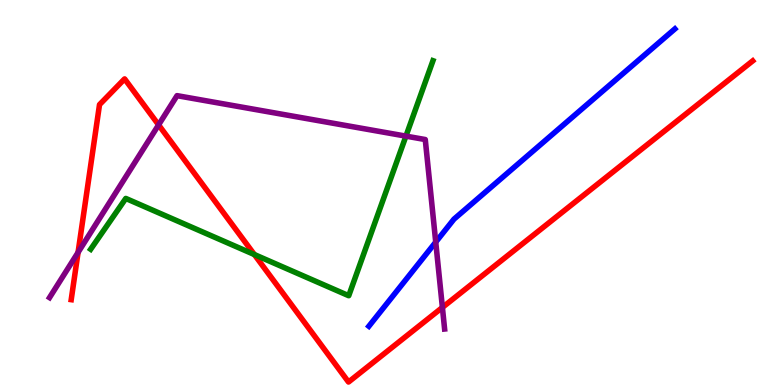[{'lines': ['blue', 'red'], 'intersections': []}, {'lines': ['green', 'red'], 'intersections': [{'x': 3.28, 'y': 3.39}]}, {'lines': ['purple', 'red'], 'intersections': [{'x': 1.01, 'y': 3.44}, {'x': 2.05, 'y': 6.76}, {'x': 5.71, 'y': 2.01}]}, {'lines': ['blue', 'green'], 'intersections': []}, {'lines': ['blue', 'purple'], 'intersections': [{'x': 5.62, 'y': 3.71}]}, {'lines': ['green', 'purple'], 'intersections': [{'x': 5.24, 'y': 6.46}]}]